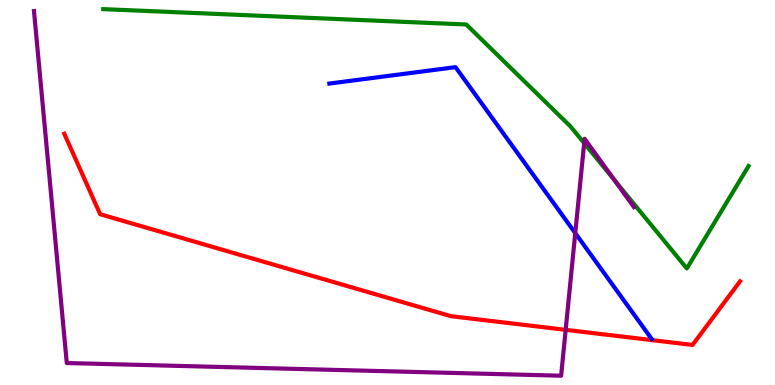[{'lines': ['blue', 'red'], 'intersections': []}, {'lines': ['green', 'red'], 'intersections': []}, {'lines': ['purple', 'red'], 'intersections': [{'x': 7.3, 'y': 1.43}]}, {'lines': ['blue', 'green'], 'intersections': []}, {'lines': ['blue', 'purple'], 'intersections': [{'x': 7.42, 'y': 3.95}]}, {'lines': ['green', 'purple'], 'intersections': [{'x': 7.54, 'y': 6.28}, {'x': 7.93, 'y': 5.32}]}]